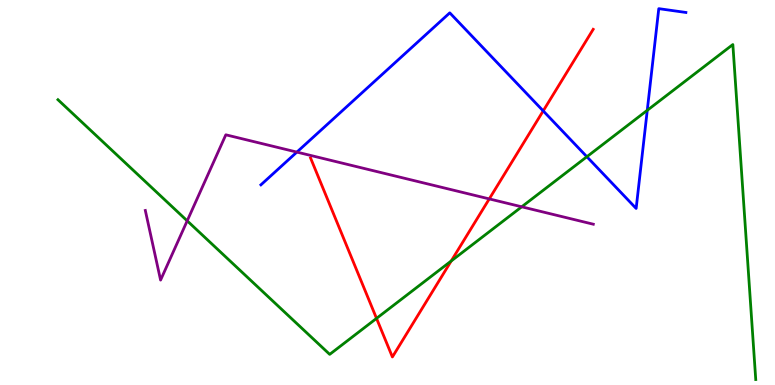[{'lines': ['blue', 'red'], 'intersections': [{'x': 7.01, 'y': 7.12}]}, {'lines': ['green', 'red'], 'intersections': [{'x': 4.86, 'y': 1.73}, {'x': 5.82, 'y': 3.22}]}, {'lines': ['purple', 'red'], 'intersections': [{'x': 6.31, 'y': 4.83}]}, {'lines': ['blue', 'green'], 'intersections': [{'x': 7.57, 'y': 5.93}, {'x': 8.35, 'y': 7.13}]}, {'lines': ['blue', 'purple'], 'intersections': [{'x': 3.83, 'y': 6.05}]}, {'lines': ['green', 'purple'], 'intersections': [{'x': 2.42, 'y': 4.26}, {'x': 6.73, 'y': 4.63}]}]